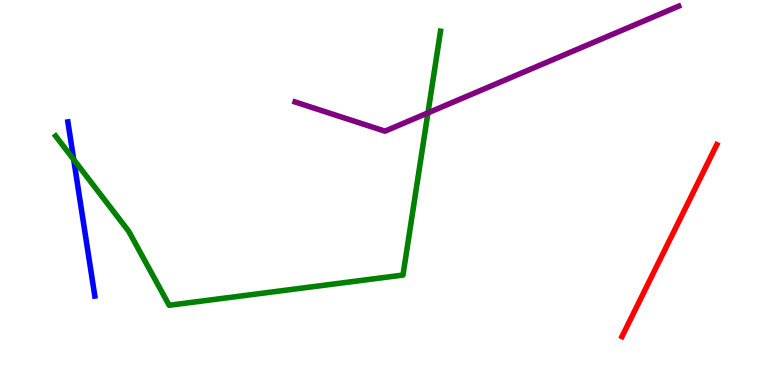[{'lines': ['blue', 'red'], 'intersections': []}, {'lines': ['green', 'red'], 'intersections': []}, {'lines': ['purple', 'red'], 'intersections': []}, {'lines': ['blue', 'green'], 'intersections': [{'x': 0.951, 'y': 5.86}]}, {'lines': ['blue', 'purple'], 'intersections': []}, {'lines': ['green', 'purple'], 'intersections': [{'x': 5.52, 'y': 7.07}]}]